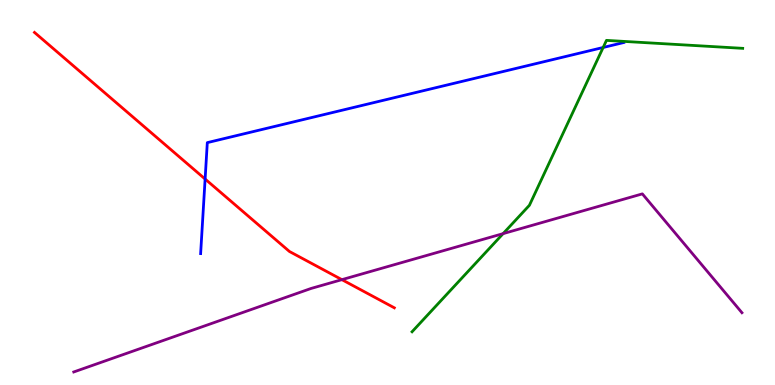[{'lines': ['blue', 'red'], 'intersections': [{'x': 2.65, 'y': 5.35}]}, {'lines': ['green', 'red'], 'intersections': []}, {'lines': ['purple', 'red'], 'intersections': [{'x': 4.41, 'y': 2.74}]}, {'lines': ['blue', 'green'], 'intersections': [{'x': 7.78, 'y': 8.77}]}, {'lines': ['blue', 'purple'], 'intersections': []}, {'lines': ['green', 'purple'], 'intersections': [{'x': 6.49, 'y': 3.93}]}]